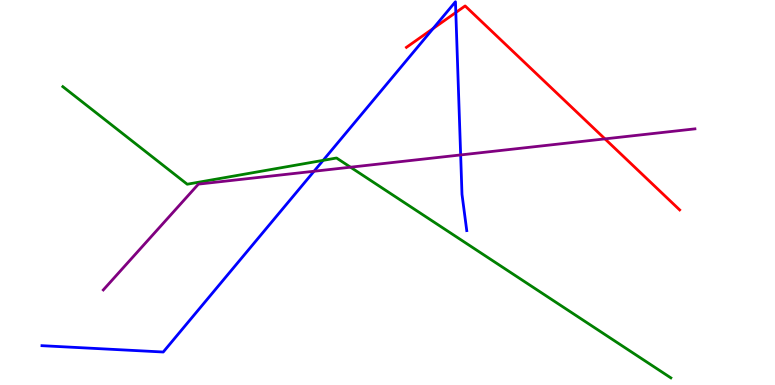[{'lines': ['blue', 'red'], 'intersections': [{'x': 5.59, 'y': 9.26}, {'x': 5.88, 'y': 9.68}]}, {'lines': ['green', 'red'], 'intersections': []}, {'lines': ['purple', 'red'], 'intersections': [{'x': 7.81, 'y': 6.39}]}, {'lines': ['blue', 'green'], 'intersections': [{'x': 4.17, 'y': 5.83}]}, {'lines': ['blue', 'purple'], 'intersections': [{'x': 4.05, 'y': 5.55}, {'x': 5.94, 'y': 5.98}]}, {'lines': ['green', 'purple'], 'intersections': [{'x': 4.52, 'y': 5.66}]}]